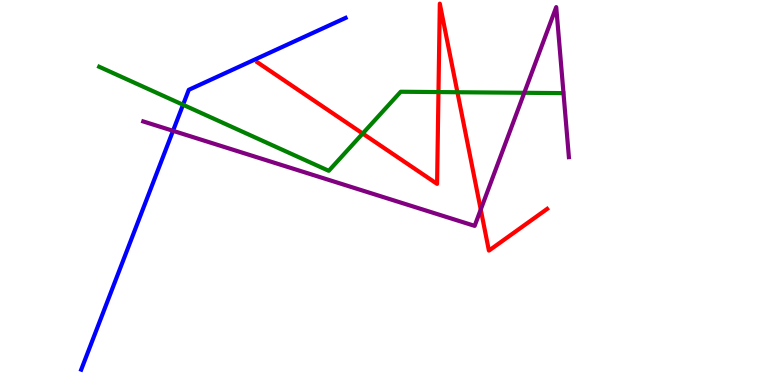[{'lines': ['blue', 'red'], 'intersections': []}, {'lines': ['green', 'red'], 'intersections': [{'x': 4.68, 'y': 6.53}, {'x': 5.66, 'y': 7.61}, {'x': 5.9, 'y': 7.6}]}, {'lines': ['purple', 'red'], 'intersections': [{'x': 6.2, 'y': 4.56}]}, {'lines': ['blue', 'green'], 'intersections': [{'x': 2.36, 'y': 7.28}]}, {'lines': ['blue', 'purple'], 'intersections': [{'x': 2.23, 'y': 6.6}]}, {'lines': ['green', 'purple'], 'intersections': [{'x': 6.76, 'y': 7.59}]}]